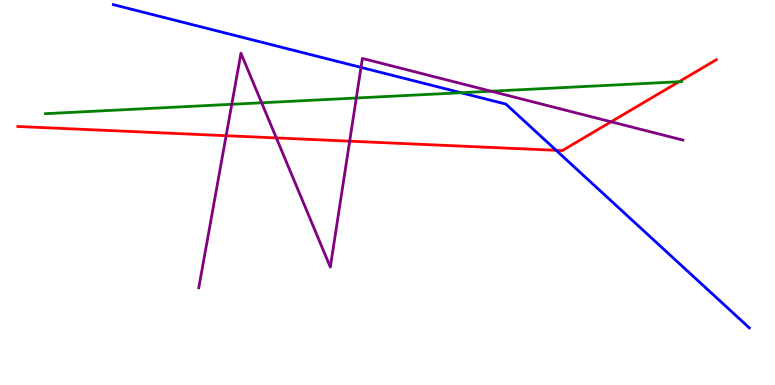[{'lines': ['blue', 'red'], 'intersections': [{'x': 7.18, 'y': 6.1}]}, {'lines': ['green', 'red'], 'intersections': [{'x': 8.76, 'y': 7.88}]}, {'lines': ['purple', 'red'], 'intersections': [{'x': 2.92, 'y': 6.48}, {'x': 3.57, 'y': 6.42}, {'x': 4.51, 'y': 6.33}, {'x': 7.89, 'y': 6.84}]}, {'lines': ['blue', 'green'], 'intersections': [{'x': 5.95, 'y': 7.59}]}, {'lines': ['blue', 'purple'], 'intersections': [{'x': 4.66, 'y': 8.25}]}, {'lines': ['green', 'purple'], 'intersections': [{'x': 2.99, 'y': 7.29}, {'x': 3.38, 'y': 7.33}, {'x': 4.6, 'y': 7.45}, {'x': 6.34, 'y': 7.63}]}]